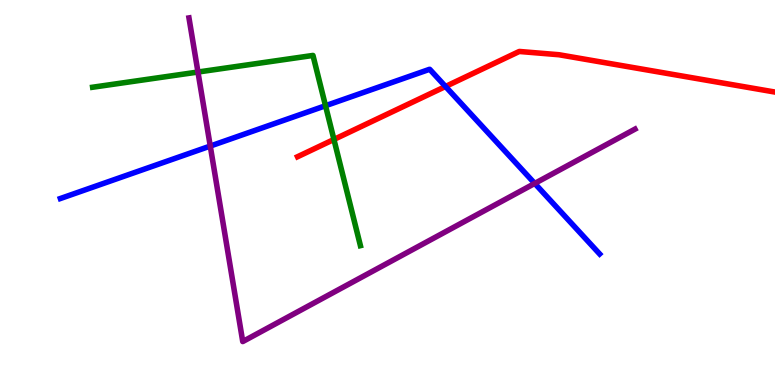[{'lines': ['blue', 'red'], 'intersections': [{'x': 5.75, 'y': 7.75}]}, {'lines': ['green', 'red'], 'intersections': [{'x': 4.31, 'y': 6.38}]}, {'lines': ['purple', 'red'], 'intersections': []}, {'lines': ['blue', 'green'], 'intersections': [{'x': 4.2, 'y': 7.25}]}, {'lines': ['blue', 'purple'], 'intersections': [{'x': 2.71, 'y': 6.21}, {'x': 6.9, 'y': 5.24}]}, {'lines': ['green', 'purple'], 'intersections': [{'x': 2.55, 'y': 8.13}]}]